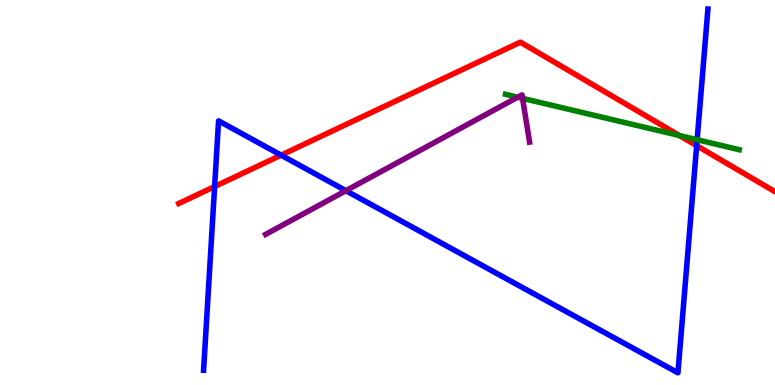[{'lines': ['blue', 'red'], 'intersections': [{'x': 2.77, 'y': 5.15}, {'x': 3.63, 'y': 5.97}, {'x': 8.99, 'y': 6.22}]}, {'lines': ['green', 'red'], 'intersections': [{'x': 8.77, 'y': 6.48}]}, {'lines': ['purple', 'red'], 'intersections': []}, {'lines': ['blue', 'green'], 'intersections': [{'x': 9.0, 'y': 6.37}]}, {'lines': ['blue', 'purple'], 'intersections': [{'x': 4.46, 'y': 5.05}]}, {'lines': ['green', 'purple'], 'intersections': [{'x': 6.68, 'y': 7.48}, {'x': 6.74, 'y': 7.45}]}]